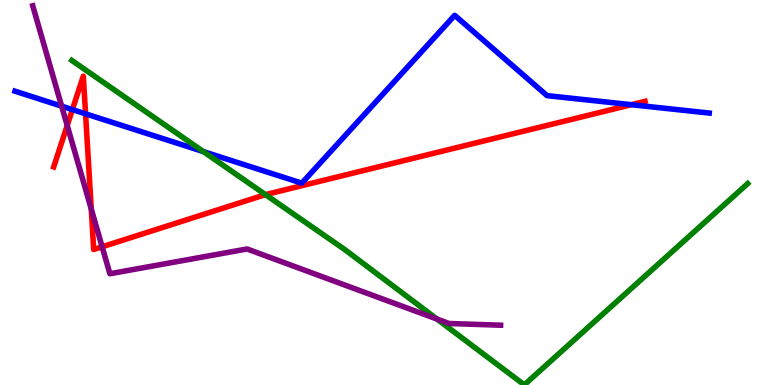[{'lines': ['blue', 'red'], 'intersections': [{'x': 0.934, 'y': 7.15}, {'x': 1.1, 'y': 7.04}, {'x': 8.15, 'y': 7.28}]}, {'lines': ['green', 'red'], 'intersections': [{'x': 3.43, 'y': 4.94}]}, {'lines': ['purple', 'red'], 'intersections': [{'x': 0.867, 'y': 6.74}, {'x': 1.18, 'y': 4.57}, {'x': 1.32, 'y': 3.59}]}, {'lines': ['blue', 'green'], 'intersections': [{'x': 2.62, 'y': 6.06}]}, {'lines': ['blue', 'purple'], 'intersections': [{'x': 0.795, 'y': 7.24}]}, {'lines': ['green', 'purple'], 'intersections': [{'x': 5.64, 'y': 1.71}]}]